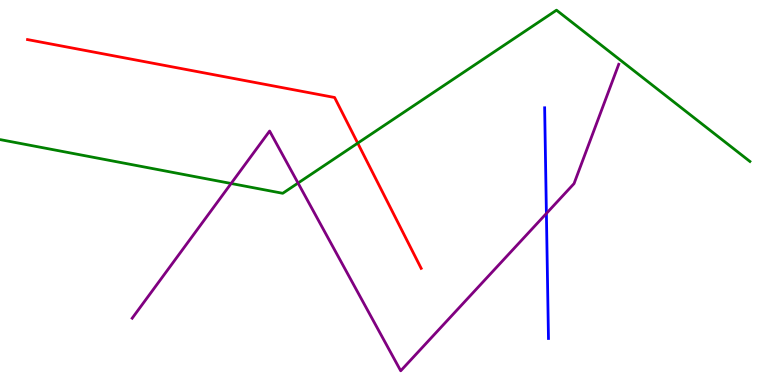[{'lines': ['blue', 'red'], 'intersections': []}, {'lines': ['green', 'red'], 'intersections': [{'x': 4.62, 'y': 6.28}]}, {'lines': ['purple', 'red'], 'intersections': []}, {'lines': ['blue', 'green'], 'intersections': []}, {'lines': ['blue', 'purple'], 'intersections': [{'x': 7.05, 'y': 4.46}]}, {'lines': ['green', 'purple'], 'intersections': [{'x': 2.98, 'y': 5.23}, {'x': 3.85, 'y': 5.25}]}]